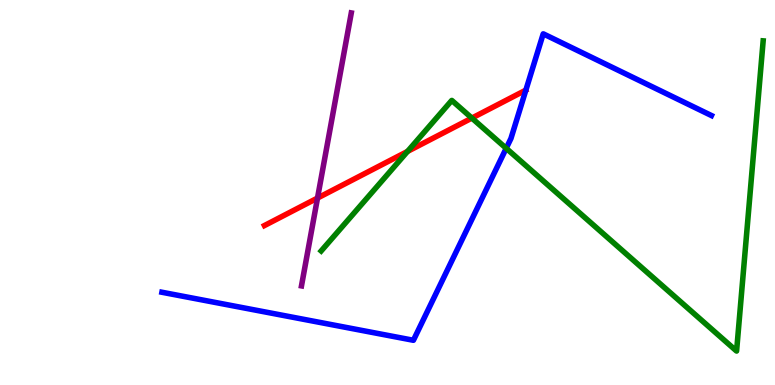[{'lines': ['blue', 'red'], 'intersections': []}, {'lines': ['green', 'red'], 'intersections': [{'x': 5.26, 'y': 6.07}, {'x': 6.09, 'y': 6.93}]}, {'lines': ['purple', 'red'], 'intersections': [{'x': 4.1, 'y': 4.86}]}, {'lines': ['blue', 'green'], 'intersections': [{'x': 6.53, 'y': 6.15}]}, {'lines': ['blue', 'purple'], 'intersections': []}, {'lines': ['green', 'purple'], 'intersections': []}]